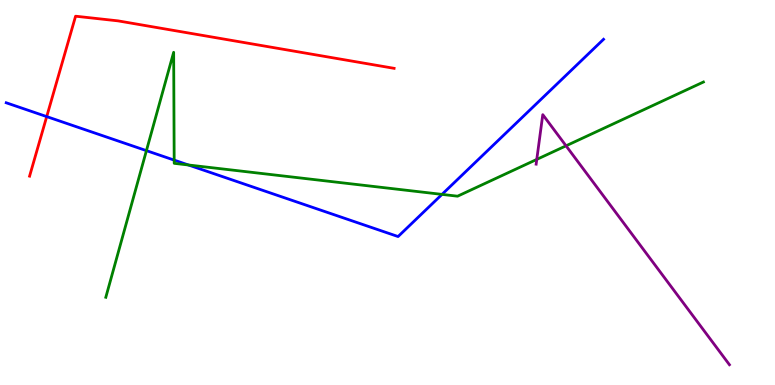[{'lines': ['blue', 'red'], 'intersections': [{'x': 0.603, 'y': 6.97}]}, {'lines': ['green', 'red'], 'intersections': []}, {'lines': ['purple', 'red'], 'intersections': []}, {'lines': ['blue', 'green'], 'intersections': [{'x': 1.89, 'y': 6.09}, {'x': 2.25, 'y': 5.84}, {'x': 2.43, 'y': 5.71}, {'x': 5.7, 'y': 4.95}]}, {'lines': ['blue', 'purple'], 'intersections': []}, {'lines': ['green', 'purple'], 'intersections': [{'x': 6.93, 'y': 5.86}, {'x': 7.3, 'y': 6.21}]}]